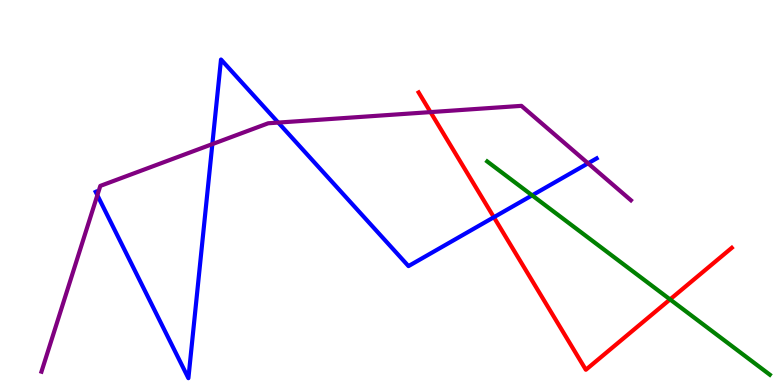[{'lines': ['blue', 'red'], 'intersections': [{'x': 6.37, 'y': 4.36}]}, {'lines': ['green', 'red'], 'intersections': [{'x': 8.65, 'y': 2.22}]}, {'lines': ['purple', 'red'], 'intersections': [{'x': 5.55, 'y': 7.09}]}, {'lines': ['blue', 'green'], 'intersections': [{'x': 6.87, 'y': 4.93}]}, {'lines': ['blue', 'purple'], 'intersections': [{'x': 1.26, 'y': 4.93}, {'x': 2.74, 'y': 6.26}, {'x': 3.59, 'y': 6.82}, {'x': 7.59, 'y': 5.76}]}, {'lines': ['green', 'purple'], 'intersections': []}]